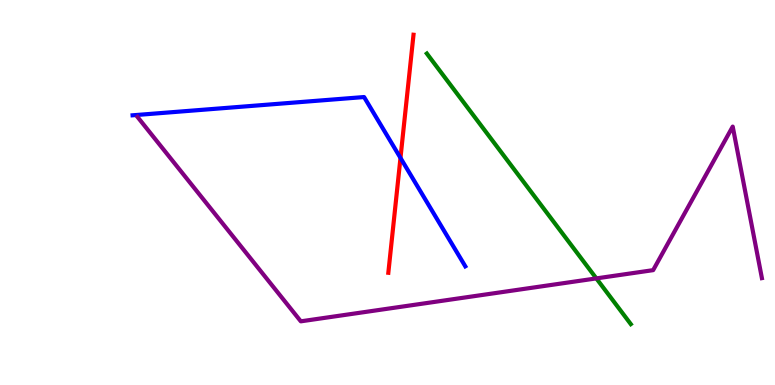[{'lines': ['blue', 'red'], 'intersections': [{'x': 5.17, 'y': 5.9}]}, {'lines': ['green', 'red'], 'intersections': []}, {'lines': ['purple', 'red'], 'intersections': []}, {'lines': ['blue', 'green'], 'intersections': []}, {'lines': ['blue', 'purple'], 'intersections': []}, {'lines': ['green', 'purple'], 'intersections': [{'x': 7.69, 'y': 2.77}]}]